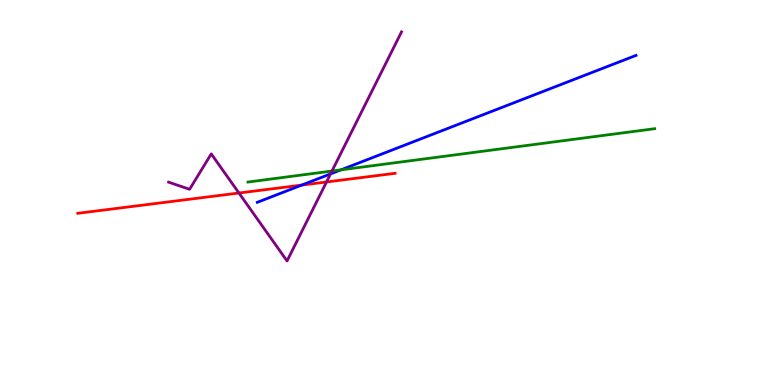[{'lines': ['blue', 'red'], 'intersections': [{'x': 3.89, 'y': 5.19}]}, {'lines': ['green', 'red'], 'intersections': []}, {'lines': ['purple', 'red'], 'intersections': [{'x': 3.08, 'y': 4.99}, {'x': 4.21, 'y': 5.27}]}, {'lines': ['blue', 'green'], 'intersections': [{'x': 4.4, 'y': 5.59}]}, {'lines': ['blue', 'purple'], 'intersections': [{'x': 4.27, 'y': 5.48}]}, {'lines': ['green', 'purple'], 'intersections': [{'x': 4.28, 'y': 5.56}]}]